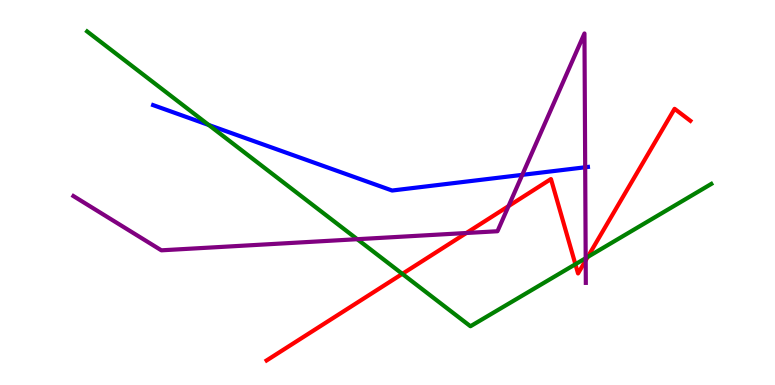[{'lines': ['blue', 'red'], 'intersections': []}, {'lines': ['green', 'red'], 'intersections': [{'x': 5.19, 'y': 2.89}, {'x': 7.42, 'y': 3.14}, {'x': 7.58, 'y': 3.33}]}, {'lines': ['purple', 'red'], 'intersections': [{'x': 6.02, 'y': 3.95}, {'x': 6.56, 'y': 4.65}, {'x': 7.56, 'y': 3.24}]}, {'lines': ['blue', 'green'], 'intersections': [{'x': 2.69, 'y': 6.75}]}, {'lines': ['blue', 'purple'], 'intersections': [{'x': 6.74, 'y': 5.46}, {'x': 7.55, 'y': 5.66}]}, {'lines': ['green', 'purple'], 'intersections': [{'x': 4.61, 'y': 3.79}, {'x': 7.56, 'y': 3.29}]}]